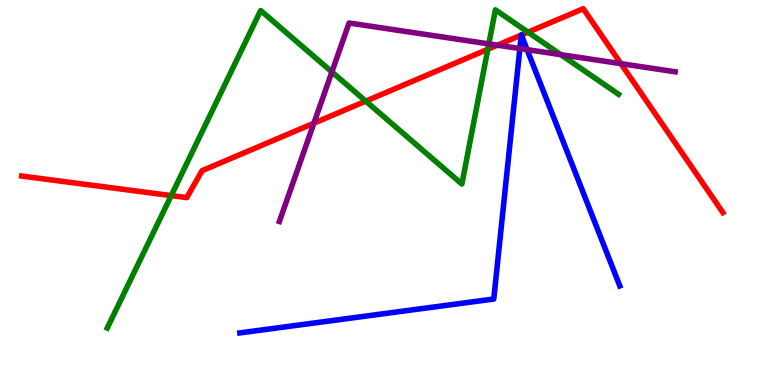[{'lines': ['blue', 'red'], 'intersections': [{'x': 6.73, 'y': 9.09}, {'x': 6.73, 'y': 9.09}]}, {'lines': ['green', 'red'], 'intersections': [{'x': 2.21, 'y': 4.92}, {'x': 4.72, 'y': 7.37}, {'x': 6.29, 'y': 8.72}, {'x': 6.81, 'y': 9.16}]}, {'lines': ['purple', 'red'], 'intersections': [{'x': 4.05, 'y': 6.8}, {'x': 6.42, 'y': 8.83}, {'x': 8.01, 'y': 8.35}]}, {'lines': ['blue', 'green'], 'intersections': []}, {'lines': ['blue', 'purple'], 'intersections': [{'x': 6.71, 'y': 8.74}, {'x': 6.8, 'y': 8.71}]}, {'lines': ['green', 'purple'], 'intersections': [{'x': 4.28, 'y': 8.13}, {'x': 6.31, 'y': 8.86}, {'x': 7.24, 'y': 8.58}]}]